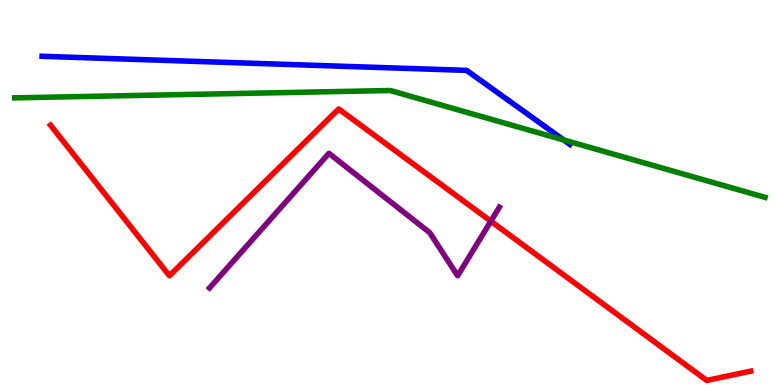[{'lines': ['blue', 'red'], 'intersections': []}, {'lines': ['green', 'red'], 'intersections': []}, {'lines': ['purple', 'red'], 'intersections': [{'x': 6.33, 'y': 4.25}]}, {'lines': ['blue', 'green'], 'intersections': [{'x': 7.27, 'y': 6.36}]}, {'lines': ['blue', 'purple'], 'intersections': []}, {'lines': ['green', 'purple'], 'intersections': []}]